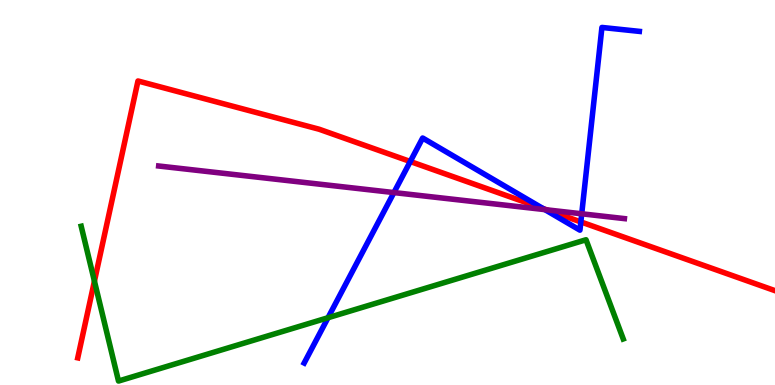[{'lines': ['blue', 'red'], 'intersections': [{'x': 5.29, 'y': 5.8}, {'x': 7.01, 'y': 4.58}, {'x': 7.49, 'y': 4.24}]}, {'lines': ['green', 'red'], 'intersections': [{'x': 1.22, 'y': 2.7}]}, {'lines': ['purple', 'red'], 'intersections': [{'x': 7.05, 'y': 4.55}]}, {'lines': ['blue', 'green'], 'intersections': [{'x': 4.23, 'y': 1.75}]}, {'lines': ['blue', 'purple'], 'intersections': [{'x': 5.08, 'y': 5.0}, {'x': 7.03, 'y': 4.56}, {'x': 7.51, 'y': 4.45}]}, {'lines': ['green', 'purple'], 'intersections': []}]